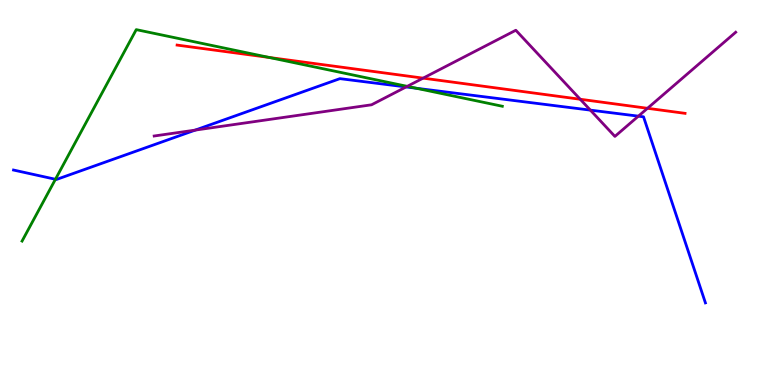[{'lines': ['blue', 'red'], 'intersections': []}, {'lines': ['green', 'red'], 'intersections': [{'x': 3.47, 'y': 8.51}]}, {'lines': ['purple', 'red'], 'intersections': [{'x': 5.46, 'y': 7.97}, {'x': 7.49, 'y': 7.42}, {'x': 8.35, 'y': 7.19}]}, {'lines': ['blue', 'green'], 'intersections': [{'x': 0.715, 'y': 5.34}, {'x': 5.37, 'y': 7.71}]}, {'lines': ['blue', 'purple'], 'intersections': [{'x': 2.52, 'y': 6.62}, {'x': 5.24, 'y': 7.74}, {'x': 7.62, 'y': 7.14}, {'x': 8.24, 'y': 6.98}]}, {'lines': ['green', 'purple'], 'intersections': [{'x': 5.25, 'y': 7.76}]}]